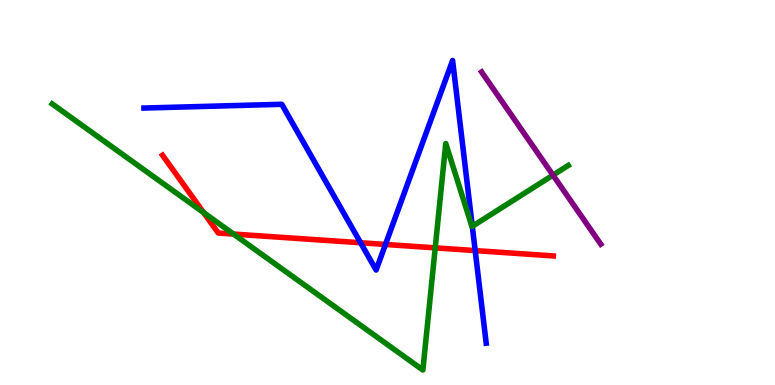[{'lines': ['blue', 'red'], 'intersections': [{'x': 4.65, 'y': 3.69}, {'x': 4.97, 'y': 3.65}, {'x': 6.13, 'y': 3.49}]}, {'lines': ['green', 'red'], 'intersections': [{'x': 2.63, 'y': 4.48}, {'x': 3.01, 'y': 3.92}, {'x': 5.62, 'y': 3.56}]}, {'lines': ['purple', 'red'], 'intersections': []}, {'lines': ['blue', 'green'], 'intersections': [{'x': 6.09, 'y': 4.12}]}, {'lines': ['blue', 'purple'], 'intersections': []}, {'lines': ['green', 'purple'], 'intersections': [{'x': 7.14, 'y': 5.45}]}]